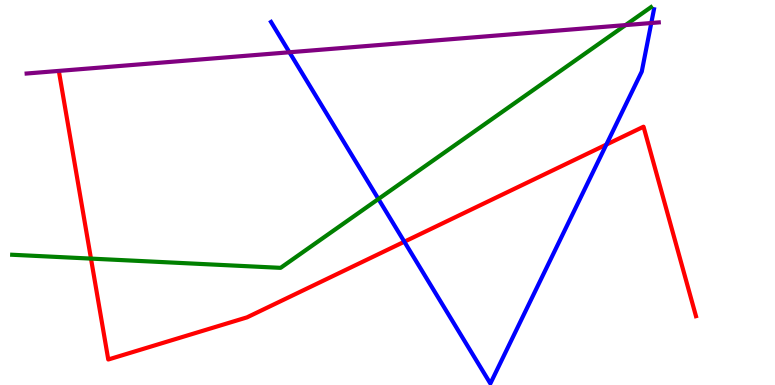[{'lines': ['blue', 'red'], 'intersections': [{'x': 5.22, 'y': 3.72}, {'x': 7.82, 'y': 6.24}]}, {'lines': ['green', 'red'], 'intersections': [{'x': 1.17, 'y': 3.28}]}, {'lines': ['purple', 'red'], 'intersections': []}, {'lines': ['blue', 'green'], 'intersections': [{'x': 4.88, 'y': 4.83}]}, {'lines': ['blue', 'purple'], 'intersections': [{'x': 3.73, 'y': 8.64}, {'x': 8.4, 'y': 9.4}]}, {'lines': ['green', 'purple'], 'intersections': [{'x': 8.07, 'y': 9.35}]}]